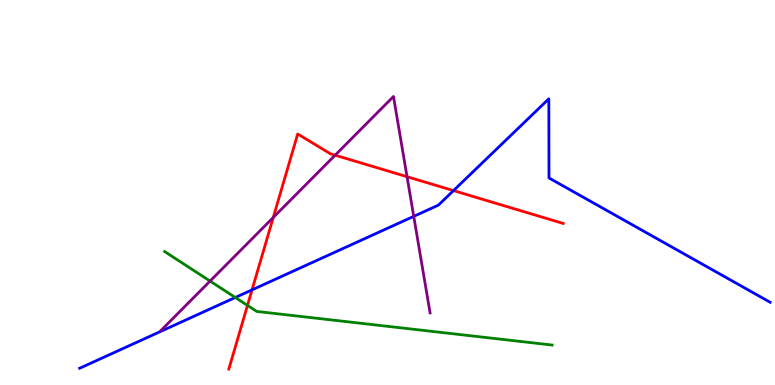[{'lines': ['blue', 'red'], 'intersections': [{'x': 3.25, 'y': 2.47}, {'x': 5.85, 'y': 5.05}]}, {'lines': ['green', 'red'], 'intersections': [{'x': 3.19, 'y': 2.07}]}, {'lines': ['purple', 'red'], 'intersections': [{'x': 3.53, 'y': 4.35}, {'x': 4.32, 'y': 5.97}, {'x': 5.25, 'y': 5.41}]}, {'lines': ['blue', 'green'], 'intersections': [{'x': 3.04, 'y': 2.27}]}, {'lines': ['blue', 'purple'], 'intersections': [{'x': 5.34, 'y': 4.38}]}, {'lines': ['green', 'purple'], 'intersections': [{'x': 2.71, 'y': 2.7}]}]